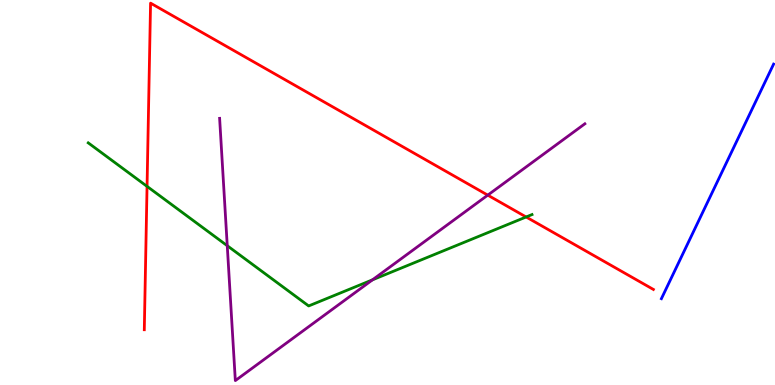[{'lines': ['blue', 'red'], 'intersections': []}, {'lines': ['green', 'red'], 'intersections': [{'x': 1.9, 'y': 5.16}, {'x': 6.79, 'y': 4.36}]}, {'lines': ['purple', 'red'], 'intersections': [{'x': 6.29, 'y': 4.93}]}, {'lines': ['blue', 'green'], 'intersections': []}, {'lines': ['blue', 'purple'], 'intersections': []}, {'lines': ['green', 'purple'], 'intersections': [{'x': 2.93, 'y': 3.62}, {'x': 4.81, 'y': 2.73}]}]